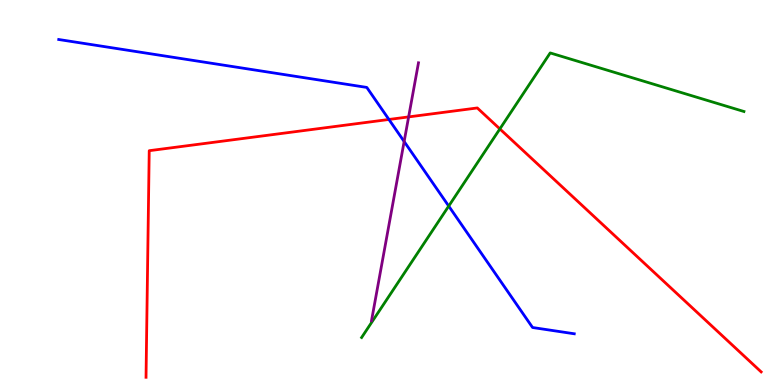[{'lines': ['blue', 'red'], 'intersections': [{'x': 5.02, 'y': 6.9}]}, {'lines': ['green', 'red'], 'intersections': [{'x': 6.45, 'y': 6.65}]}, {'lines': ['purple', 'red'], 'intersections': [{'x': 5.27, 'y': 6.96}]}, {'lines': ['blue', 'green'], 'intersections': [{'x': 5.79, 'y': 4.65}]}, {'lines': ['blue', 'purple'], 'intersections': [{'x': 5.21, 'y': 6.32}]}, {'lines': ['green', 'purple'], 'intersections': []}]